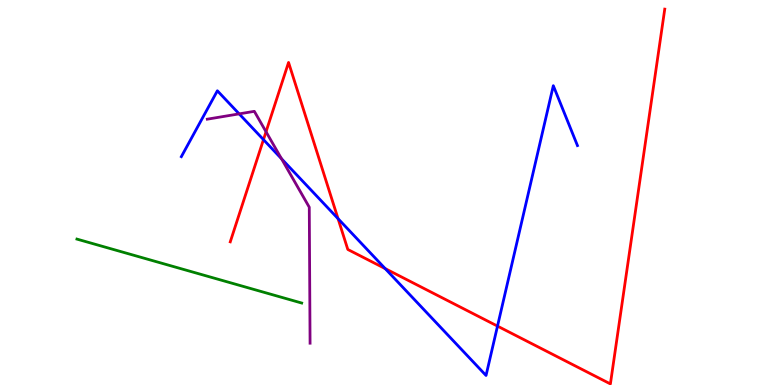[{'lines': ['blue', 'red'], 'intersections': [{'x': 3.4, 'y': 6.37}, {'x': 4.36, 'y': 4.32}, {'x': 4.97, 'y': 3.02}, {'x': 6.42, 'y': 1.53}]}, {'lines': ['green', 'red'], 'intersections': []}, {'lines': ['purple', 'red'], 'intersections': [{'x': 3.43, 'y': 6.58}]}, {'lines': ['blue', 'green'], 'intersections': []}, {'lines': ['blue', 'purple'], 'intersections': [{'x': 3.09, 'y': 7.04}, {'x': 3.63, 'y': 5.88}]}, {'lines': ['green', 'purple'], 'intersections': []}]